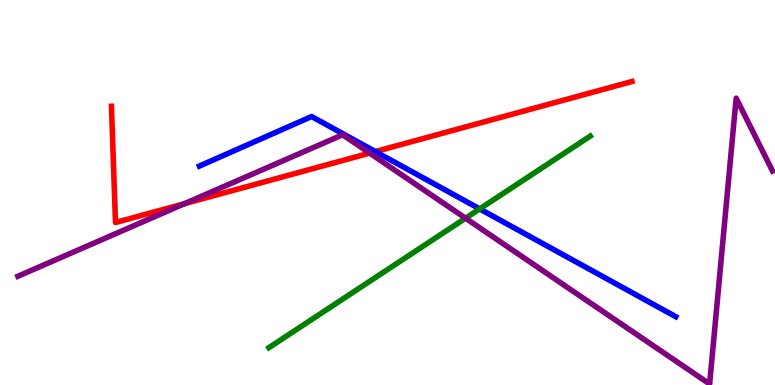[{'lines': ['blue', 'red'], 'intersections': [{'x': 4.84, 'y': 6.06}]}, {'lines': ['green', 'red'], 'intersections': []}, {'lines': ['purple', 'red'], 'intersections': [{'x': 2.38, 'y': 4.71}, {'x': 4.77, 'y': 6.02}]}, {'lines': ['blue', 'green'], 'intersections': [{'x': 6.19, 'y': 4.57}]}, {'lines': ['blue', 'purple'], 'intersections': []}, {'lines': ['green', 'purple'], 'intersections': [{'x': 6.01, 'y': 4.33}]}]